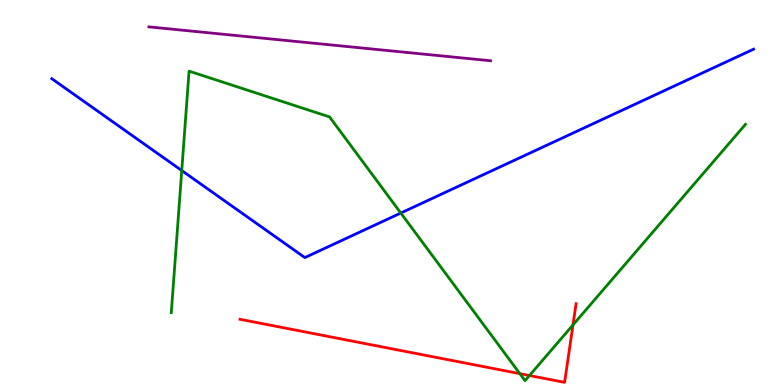[{'lines': ['blue', 'red'], 'intersections': []}, {'lines': ['green', 'red'], 'intersections': [{'x': 6.71, 'y': 0.295}, {'x': 6.83, 'y': 0.246}, {'x': 7.39, 'y': 1.56}]}, {'lines': ['purple', 'red'], 'intersections': []}, {'lines': ['blue', 'green'], 'intersections': [{'x': 2.35, 'y': 5.57}, {'x': 5.17, 'y': 4.47}]}, {'lines': ['blue', 'purple'], 'intersections': []}, {'lines': ['green', 'purple'], 'intersections': []}]